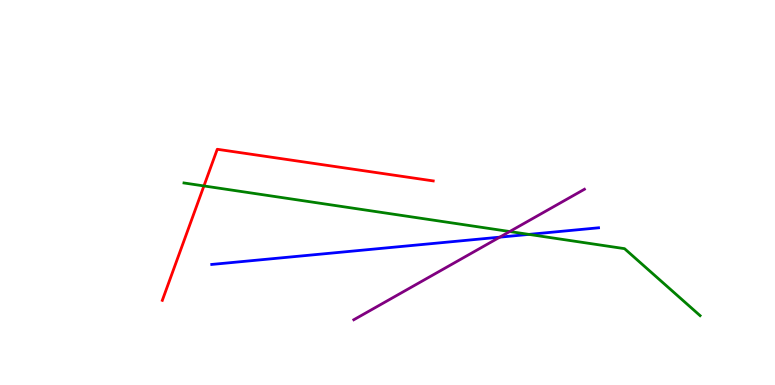[{'lines': ['blue', 'red'], 'intersections': []}, {'lines': ['green', 'red'], 'intersections': [{'x': 2.63, 'y': 5.17}]}, {'lines': ['purple', 'red'], 'intersections': []}, {'lines': ['blue', 'green'], 'intersections': [{'x': 6.82, 'y': 3.91}]}, {'lines': ['blue', 'purple'], 'intersections': [{'x': 6.45, 'y': 3.84}]}, {'lines': ['green', 'purple'], 'intersections': [{'x': 6.58, 'y': 3.99}]}]